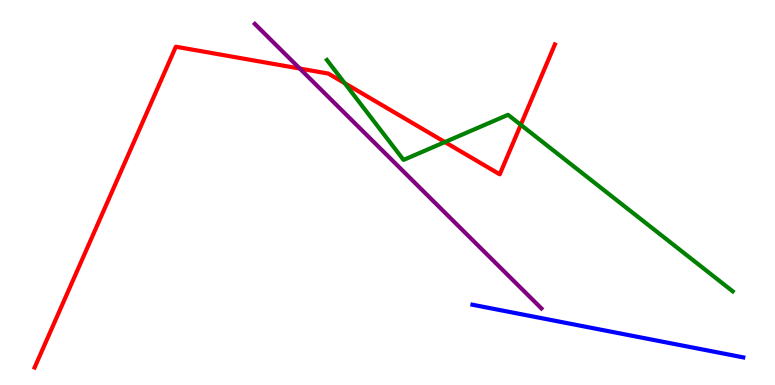[{'lines': ['blue', 'red'], 'intersections': []}, {'lines': ['green', 'red'], 'intersections': [{'x': 4.45, 'y': 7.84}, {'x': 5.74, 'y': 6.31}, {'x': 6.72, 'y': 6.76}]}, {'lines': ['purple', 'red'], 'intersections': [{'x': 3.87, 'y': 8.22}]}, {'lines': ['blue', 'green'], 'intersections': []}, {'lines': ['blue', 'purple'], 'intersections': []}, {'lines': ['green', 'purple'], 'intersections': []}]